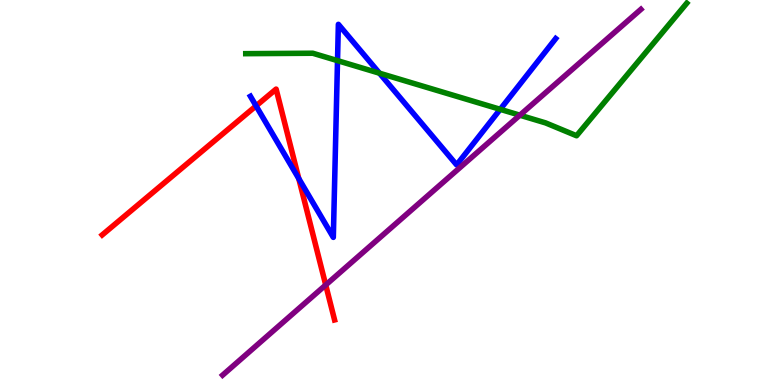[{'lines': ['blue', 'red'], 'intersections': [{'x': 3.3, 'y': 7.25}, {'x': 3.86, 'y': 5.36}]}, {'lines': ['green', 'red'], 'intersections': []}, {'lines': ['purple', 'red'], 'intersections': [{'x': 4.2, 'y': 2.6}]}, {'lines': ['blue', 'green'], 'intersections': [{'x': 4.35, 'y': 8.42}, {'x': 4.9, 'y': 8.1}, {'x': 6.45, 'y': 7.16}]}, {'lines': ['blue', 'purple'], 'intersections': []}, {'lines': ['green', 'purple'], 'intersections': [{'x': 6.71, 'y': 7.01}]}]